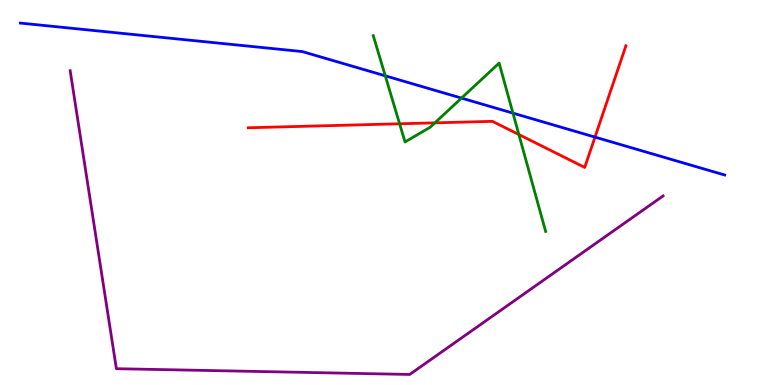[{'lines': ['blue', 'red'], 'intersections': [{'x': 7.68, 'y': 6.44}]}, {'lines': ['green', 'red'], 'intersections': [{'x': 5.16, 'y': 6.78}, {'x': 5.61, 'y': 6.81}, {'x': 6.7, 'y': 6.51}]}, {'lines': ['purple', 'red'], 'intersections': []}, {'lines': ['blue', 'green'], 'intersections': [{'x': 4.97, 'y': 8.03}, {'x': 5.95, 'y': 7.45}, {'x': 6.62, 'y': 7.06}]}, {'lines': ['blue', 'purple'], 'intersections': []}, {'lines': ['green', 'purple'], 'intersections': []}]